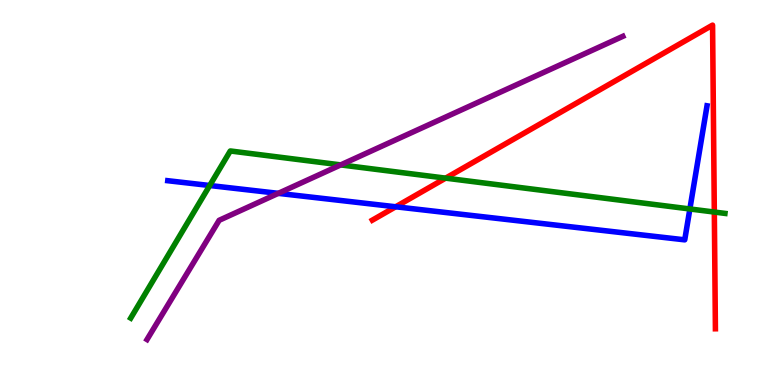[{'lines': ['blue', 'red'], 'intersections': [{'x': 5.11, 'y': 4.63}]}, {'lines': ['green', 'red'], 'intersections': [{'x': 5.75, 'y': 5.37}, {'x': 9.22, 'y': 4.49}]}, {'lines': ['purple', 'red'], 'intersections': []}, {'lines': ['blue', 'green'], 'intersections': [{'x': 2.71, 'y': 5.18}, {'x': 8.9, 'y': 4.57}]}, {'lines': ['blue', 'purple'], 'intersections': [{'x': 3.59, 'y': 4.98}]}, {'lines': ['green', 'purple'], 'intersections': [{'x': 4.4, 'y': 5.72}]}]